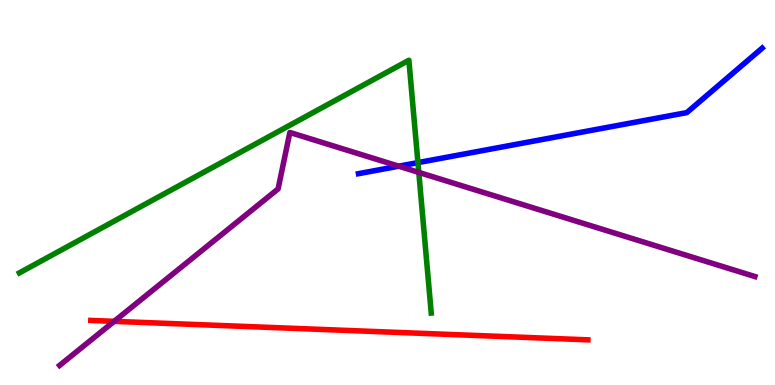[{'lines': ['blue', 'red'], 'intersections': []}, {'lines': ['green', 'red'], 'intersections': []}, {'lines': ['purple', 'red'], 'intersections': [{'x': 1.47, 'y': 1.65}]}, {'lines': ['blue', 'green'], 'intersections': [{'x': 5.39, 'y': 5.78}]}, {'lines': ['blue', 'purple'], 'intersections': [{'x': 5.14, 'y': 5.68}]}, {'lines': ['green', 'purple'], 'intersections': [{'x': 5.4, 'y': 5.52}]}]